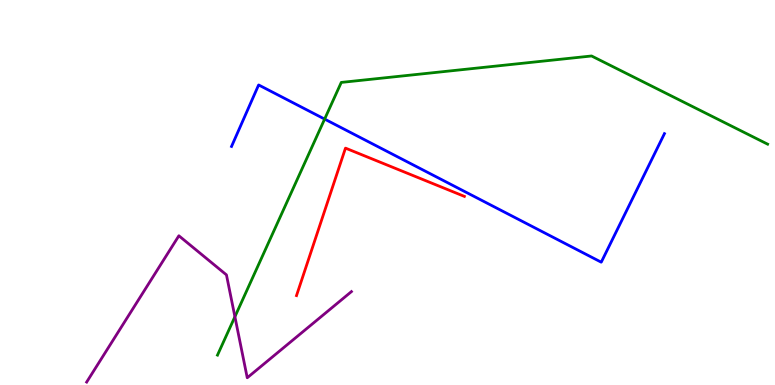[{'lines': ['blue', 'red'], 'intersections': []}, {'lines': ['green', 'red'], 'intersections': []}, {'lines': ['purple', 'red'], 'intersections': []}, {'lines': ['blue', 'green'], 'intersections': [{'x': 4.19, 'y': 6.91}]}, {'lines': ['blue', 'purple'], 'intersections': []}, {'lines': ['green', 'purple'], 'intersections': [{'x': 3.03, 'y': 1.77}]}]